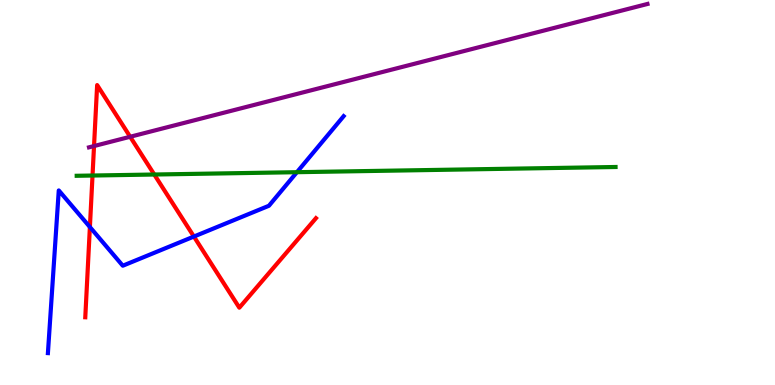[{'lines': ['blue', 'red'], 'intersections': [{'x': 1.16, 'y': 4.1}, {'x': 2.5, 'y': 3.86}]}, {'lines': ['green', 'red'], 'intersections': [{'x': 1.19, 'y': 5.44}, {'x': 1.99, 'y': 5.47}]}, {'lines': ['purple', 'red'], 'intersections': [{'x': 1.21, 'y': 6.21}, {'x': 1.68, 'y': 6.45}]}, {'lines': ['blue', 'green'], 'intersections': [{'x': 3.83, 'y': 5.53}]}, {'lines': ['blue', 'purple'], 'intersections': []}, {'lines': ['green', 'purple'], 'intersections': []}]